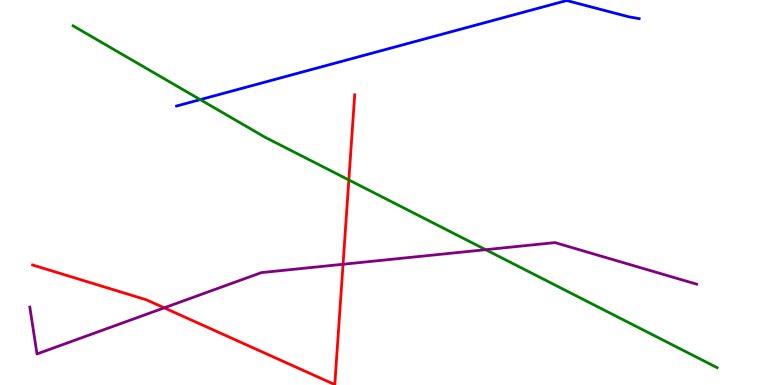[{'lines': ['blue', 'red'], 'intersections': []}, {'lines': ['green', 'red'], 'intersections': [{'x': 4.5, 'y': 5.33}]}, {'lines': ['purple', 'red'], 'intersections': [{'x': 2.12, 'y': 2.0}, {'x': 4.43, 'y': 3.14}]}, {'lines': ['blue', 'green'], 'intersections': [{'x': 2.58, 'y': 7.41}]}, {'lines': ['blue', 'purple'], 'intersections': []}, {'lines': ['green', 'purple'], 'intersections': [{'x': 6.27, 'y': 3.51}]}]